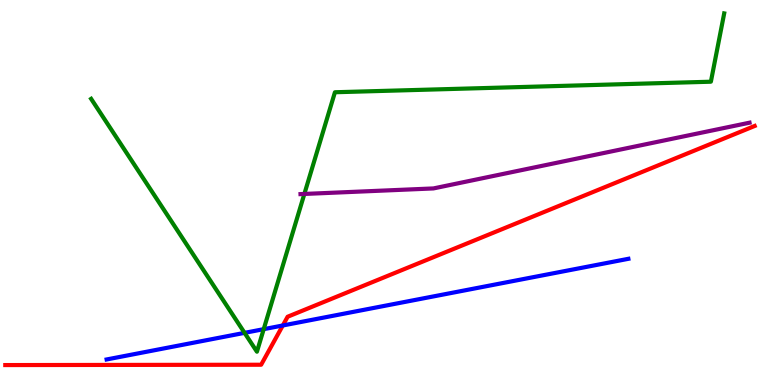[{'lines': ['blue', 'red'], 'intersections': [{'x': 3.65, 'y': 1.55}]}, {'lines': ['green', 'red'], 'intersections': []}, {'lines': ['purple', 'red'], 'intersections': []}, {'lines': ['blue', 'green'], 'intersections': [{'x': 3.16, 'y': 1.35}, {'x': 3.4, 'y': 1.45}]}, {'lines': ['blue', 'purple'], 'intersections': []}, {'lines': ['green', 'purple'], 'intersections': [{'x': 3.93, 'y': 4.96}]}]